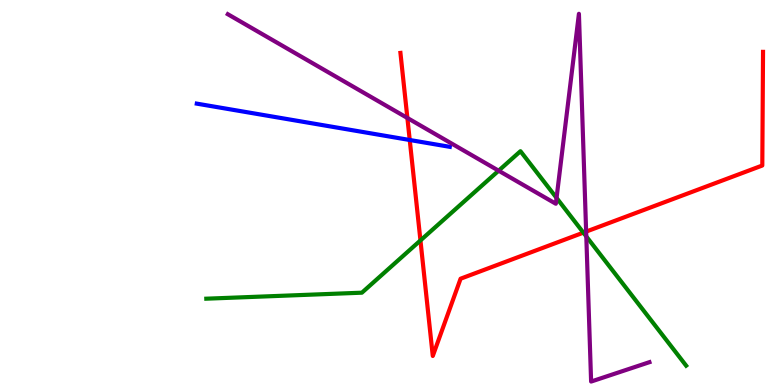[{'lines': ['blue', 'red'], 'intersections': [{'x': 5.29, 'y': 6.36}]}, {'lines': ['green', 'red'], 'intersections': [{'x': 5.43, 'y': 3.75}, {'x': 7.53, 'y': 3.96}]}, {'lines': ['purple', 'red'], 'intersections': [{'x': 5.26, 'y': 6.94}, {'x': 7.56, 'y': 3.98}]}, {'lines': ['blue', 'green'], 'intersections': []}, {'lines': ['blue', 'purple'], 'intersections': []}, {'lines': ['green', 'purple'], 'intersections': [{'x': 6.43, 'y': 5.57}, {'x': 7.18, 'y': 4.86}, {'x': 7.57, 'y': 3.86}]}]